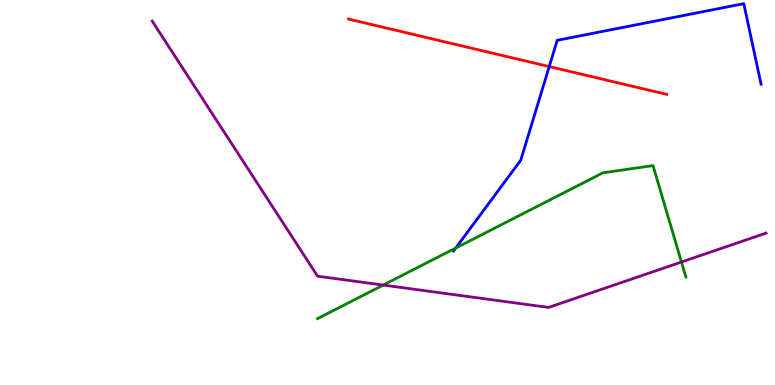[{'lines': ['blue', 'red'], 'intersections': [{'x': 7.09, 'y': 8.27}]}, {'lines': ['green', 'red'], 'intersections': []}, {'lines': ['purple', 'red'], 'intersections': []}, {'lines': ['blue', 'green'], 'intersections': [{'x': 5.88, 'y': 3.56}]}, {'lines': ['blue', 'purple'], 'intersections': []}, {'lines': ['green', 'purple'], 'intersections': [{'x': 4.94, 'y': 2.6}, {'x': 8.79, 'y': 3.19}]}]